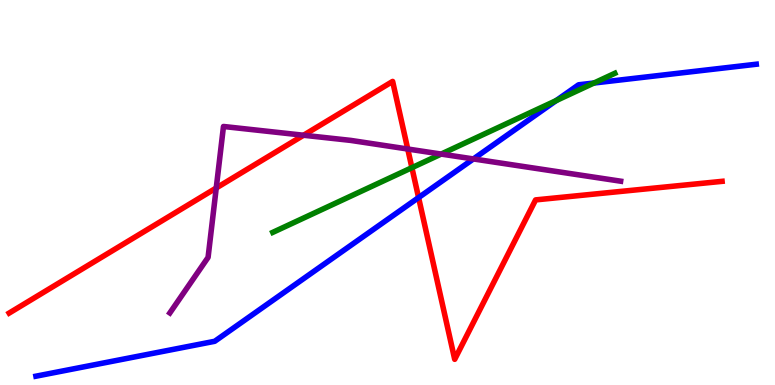[{'lines': ['blue', 'red'], 'intersections': [{'x': 5.4, 'y': 4.87}]}, {'lines': ['green', 'red'], 'intersections': [{'x': 5.31, 'y': 5.64}]}, {'lines': ['purple', 'red'], 'intersections': [{'x': 2.79, 'y': 5.12}, {'x': 3.92, 'y': 6.49}, {'x': 5.26, 'y': 6.13}]}, {'lines': ['blue', 'green'], 'intersections': [{'x': 7.18, 'y': 7.39}, {'x': 7.66, 'y': 7.84}]}, {'lines': ['blue', 'purple'], 'intersections': [{'x': 6.11, 'y': 5.87}]}, {'lines': ['green', 'purple'], 'intersections': [{'x': 5.69, 'y': 6.0}]}]